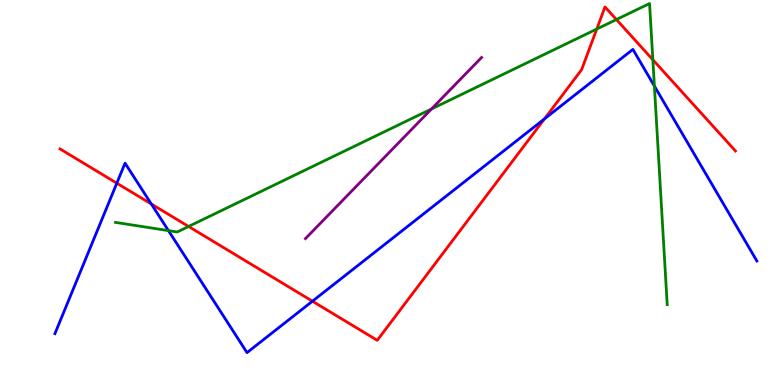[{'lines': ['blue', 'red'], 'intersections': [{'x': 1.51, 'y': 5.24}, {'x': 1.95, 'y': 4.7}, {'x': 4.03, 'y': 2.18}, {'x': 7.03, 'y': 6.91}]}, {'lines': ['green', 'red'], 'intersections': [{'x': 2.43, 'y': 4.12}, {'x': 7.7, 'y': 9.25}, {'x': 7.95, 'y': 9.49}, {'x': 8.42, 'y': 8.45}]}, {'lines': ['purple', 'red'], 'intersections': []}, {'lines': ['blue', 'green'], 'intersections': [{'x': 2.17, 'y': 4.01}, {'x': 8.44, 'y': 7.76}]}, {'lines': ['blue', 'purple'], 'intersections': []}, {'lines': ['green', 'purple'], 'intersections': [{'x': 5.57, 'y': 7.17}]}]